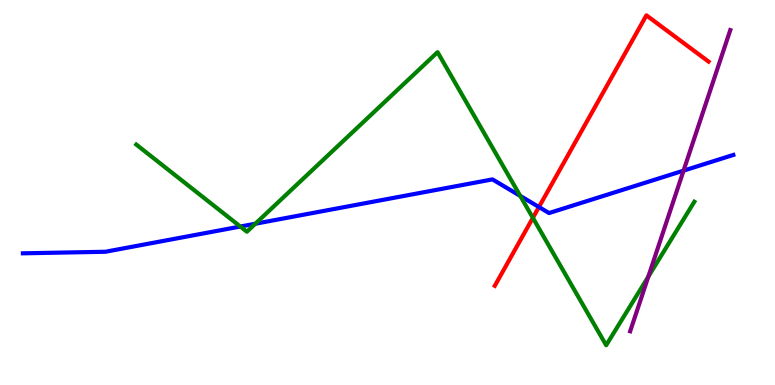[{'lines': ['blue', 'red'], 'intersections': [{'x': 6.95, 'y': 4.62}]}, {'lines': ['green', 'red'], 'intersections': [{'x': 6.88, 'y': 4.34}]}, {'lines': ['purple', 'red'], 'intersections': []}, {'lines': ['blue', 'green'], 'intersections': [{'x': 3.1, 'y': 4.12}, {'x': 3.3, 'y': 4.19}, {'x': 6.71, 'y': 4.91}]}, {'lines': ['blue', 'purple'], 'intersections': [{'x': 8.82, 'y': 5.57}]}, {'lines': ['green', 'purple'], 'intersections': [{'x': 8.37, 'y': 2.81}]}]